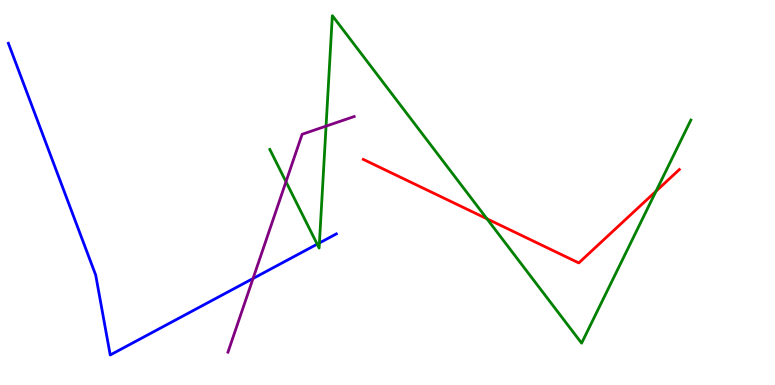[{'lines': ['blue', 'red'], 'intersections': []}, {'lines': ['green', 'red'], 'intersections': [{'x': 6.28, 'y': 4.32}, {'x': 8.46, 'y': 5.03}]}, {'lines': ['purple', 'red'], 'intersections': []}, {'lines': ['blue', 'green'], 'intersections': [{'x': 4.09, 'y': 3.66}, {'x': 4.12, 'y': 3.69}]}, {'lines': ['blue', 'purple'], 'intersections': [{'x': 3.27, 'y': 2.77}]}, {'lines': ['green', 'purple'], 'intersections': [{'x': 3.69, 'y': 5.28}, {'x': 4.21, 'y': 6.72}]}]